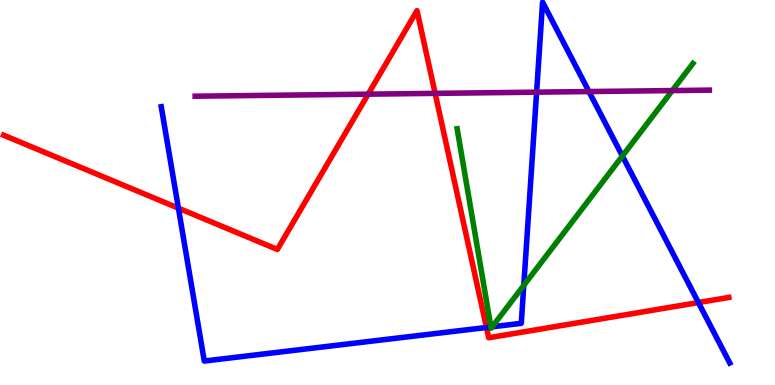[{'lines': ['blue', 'red'], 'intersections': [{'x': 2.3, 'y': 4.59}, {'x': 6.28, 'y': 1.49}, {'x': 9.01, 'y': 2.14}]}, {'lines': ['green', 'red'], 'intersections': []}, {'lines': ['purple', 'red'], 'intersections': [{'x': 4.75, 'y': 7.55}, {'x': 5.61, 'y': 7.57}]}, {'lines': ['blue', 'green'], 'intersections': [{'x': 6.33, 'y': 1.51}, {'x': 6.35, 'y': 1.51}, {'x': 6.76, 'y': 2.59}, {'x': 8.03, 'y': 5.95}]}, {'lines': ['blue', 'purple'], 'intersections': [{'x': 6.92, 'y': 7.61}, {'x': 7.6, 'y': 7.62}]}, {'lines': ['green', 'purple'], 'intersections': [{'x': 8.67, 'y': 7.65}]}]